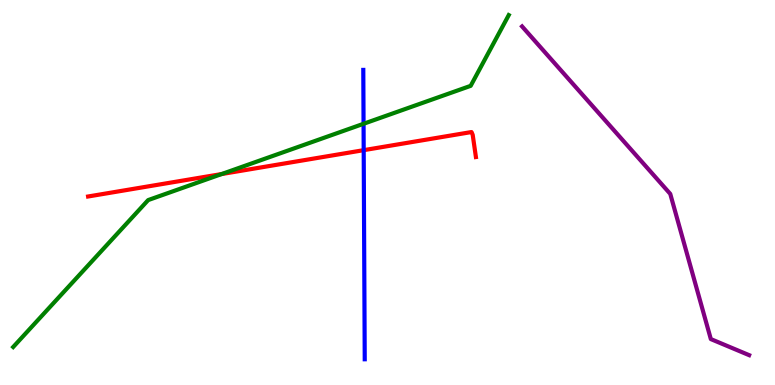[{'lines': ['blue', 'red'], 'intersections': [{'x': 4.69, 'y': 6.1}]}, {'lines': ['green', 'red'], 'intersections': [{'x': 2.86, 'y': 5.48}]}, {'lines': ['purple', 'red'], 'intersections': []}, {'lines': ['blue', 'green'], 'intersections': [{'x': 4.69, 'y': 6.78}]}, {'lines': ['blue', 'purple'], 'intersections': []}, {'lines': ['green', 'purple'], 'intersections': []}]